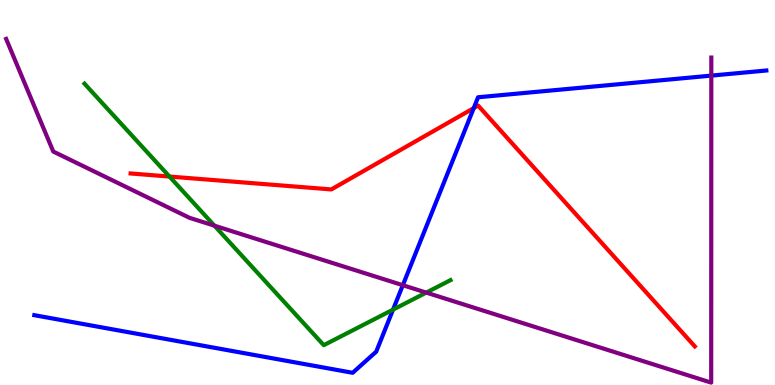[{'lines': ['blue', 'red'], 'intersections': [{'x': 6.11, 'y': 7.19}]}, {'lines': ['green', 'red'], 'intersections': [{'x': 2.19, 'y': 5.41}]}, {'lines': ['purple', 'red'], 'intersections': []}, {'lines': ['blue', 'green'], 'intersections': [{'x': 5.07, 'y': 1.96}]}, {'lines': ['blue', 'purple'], 'intersections': [{'x': 5.2, 'y': 2.59}, {'x': 9.18, 'y': 8.04}]}, {'lines': ['green', 'purple'], 'intersections': [{'x': 2.77, 'y': 4.14}, {'x': 5.5, 'y': 2.4}]}]